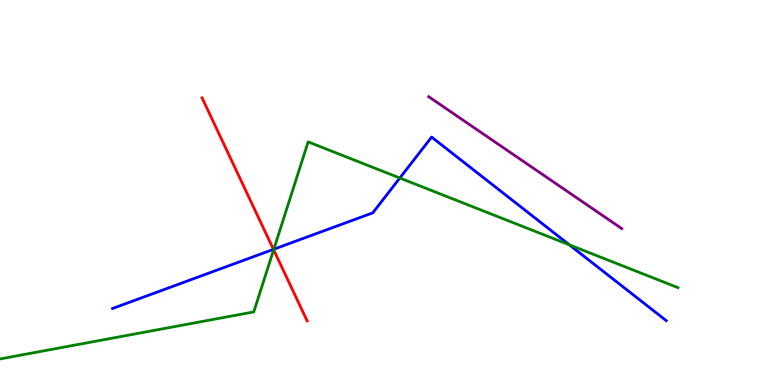[{'lines': ['blue', 'red'], 'intersections': [{'x': 3.53, 'y': 3.52}]}, {'lines': ['green', 'red'], 'intersections': [{'x': 3.53, 'y': 3.51}]}, {'lines': ['purple', 'red'], 'intersections': []}, {'lines': ['blue', 'green'], 'intersections': [{'x': 3.53, 'y': 3.53}, {'x': 5.16, 'y': 5.38}, {'x': 7.35, 'y': 3.64}]}, {'lines': ['blue', 'purple'], 'intersections': []}, {'lines': ['green', 'purple'], 'intersections': []}]